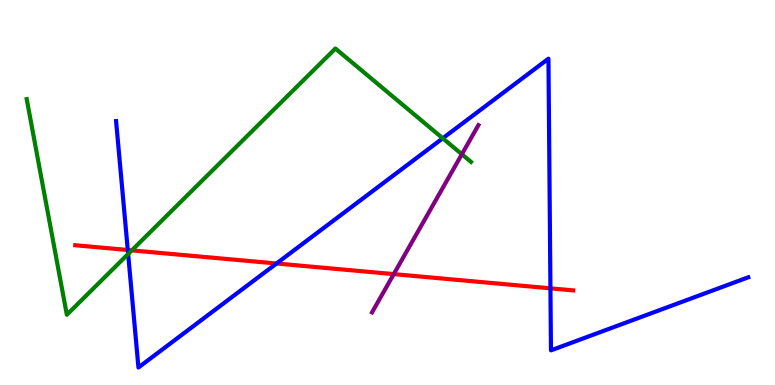[{'lines': ['blue', 'red'], 'intersections': [{'x': 1.65, 'y': 3.51}, {'x': 3.57, 'y': 3.16}, {'x': 7.1, 'y': 2.51}]}, {'lines': ['green', 'red'], 'intersections': [{'x': 1.7, 'y': 3.5}]}, {'lines': ['purple', 'red'], 'intersections': [{'x': 5.08, 'y': 2.88}]}, {'lines': ['blue', 'green'], 'intersections': [{'x': 1.65, 'y': 3.4}, {'x': 5.71, 'y': 6.41}]}, {'lines': ['blue', 'purple'], 'intersections': []}, {'lines': ['green', 'purple'], 'intersections': [{'x': 5.96, 'y': 5.99}]}]